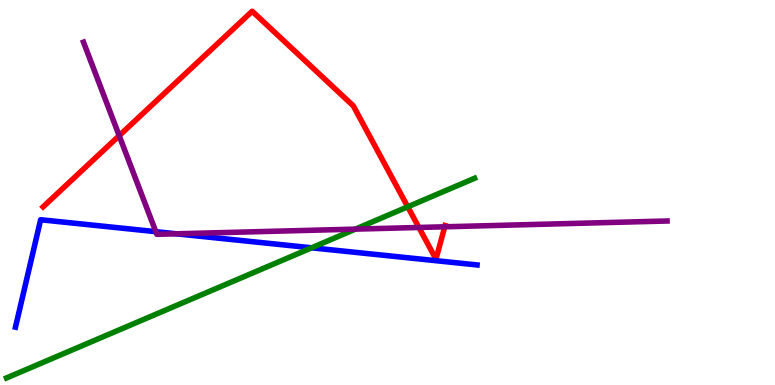[{'lines': ['blue', 'red'], 'intersections': []}, {'lines': ['green', 'red'], 'intersections': [{'x': 5.26, 'y': 4.63}]}, {'lines': ['purple', 'red'], 'intersections': [{'x': 1.54, 'y': 6.48}, {'x': 5.41, 'y': 4.09}, {'x': 5.74, 'y': 4.11}]}, {'lines': ['blue', 'green'], 'intersections': [{'x': 4.02, 'y': 3.56}]}, {'lines': ['blue', 'purple'], 'intersections': [{'x': 2.01, 'y': 3.98}, {'x': 2.28, 'y': 3.93}]}, {'lines': ['green', 'purple'], 'intersections': [{'x': 4.59, 'y': 4.05}]}]